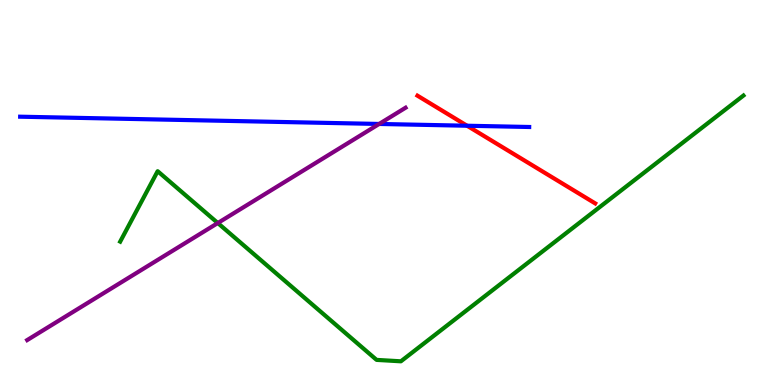[{'lines': ['blue', 'red'], 'intersections': [{'x': 6.03, 'y': 6.73}]}, {'lines': ['green', 'red'], 'intersections': []}, {'lines': ['purple', 'red'], 'intersections': []}, {'lines': ['blue', 'green'], 'intersections': []}, {'lines': ['blue', 'purple'], 'intersections': [{'x': 4.89, 'y': 6.78}]}, {'lines': ['green', 'purple'], 'intersections': [{'x': 2.81, 'y': 4.21}]}]